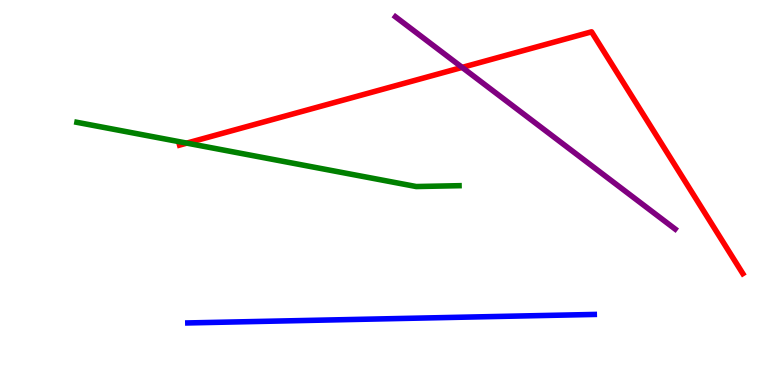[{'lines': ['blue', 'red'], 'intersections': []}, {'lines': ['green', 'red'], 'intersections': [{'x': 2.41, 'y': 6.28}]}, {'lines': ['purple', 'red'], 'intersections': [{'x': 5.96, 'y': 8.25}]}, {'lines': ['blue', 'green'], 'intersections': []}, {'lines': ['blue', 'purple'], 'intersections': []}, {'lines': ['green', 'purple'], 'intersections': []}]